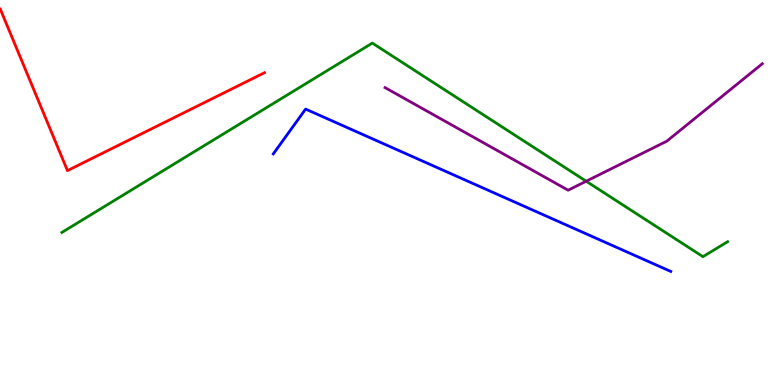[{'lines': ['blue', 'red'], 'intersections': []}, {'lines': ['green', 'red'], 'intersections': []}, {'lines': ['purple', 'red'], 'intersections': []}, {'lines': ['blue', 'green'], 'intersections': []}, {'lines': ['blue', 'purple'], 'intersections': []}, {'lines': ['green', 'purple'], 'intersections': [{'x': 7.56, 'y': 5.29}]}]